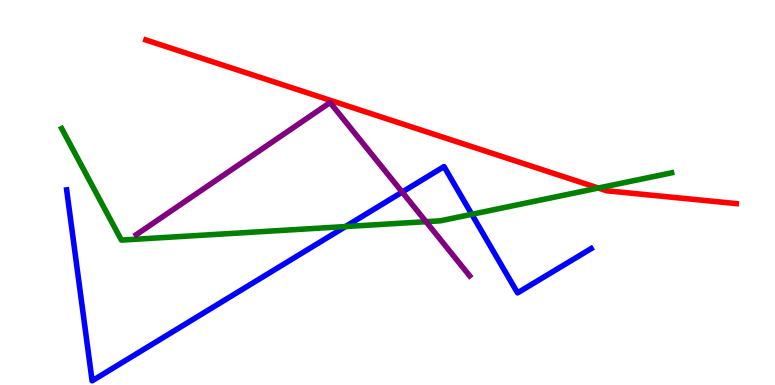[{'lines': ['blue', 'red'], 'intersections': []}, {'lines': ['green', 'red'], 'intersections': [{'x': 7.72, 'y': 5.12}]}, {'lines': ['purple', 'red'], 'intersections': []}, {'lines': ['blue', 'green'], 'intersections': [{'x': 4.46, 'y': 4.12}, {'x': 6.09, 'y': 4.43}]}, {'lines': ['blue', 'purple'], 'intersections': [{'x': 5.19, 'y': 5.01}]}, {'lines': ['green', 'purple'], 'intersections': [{'x': 5.5, 'y': 4.24}]}]